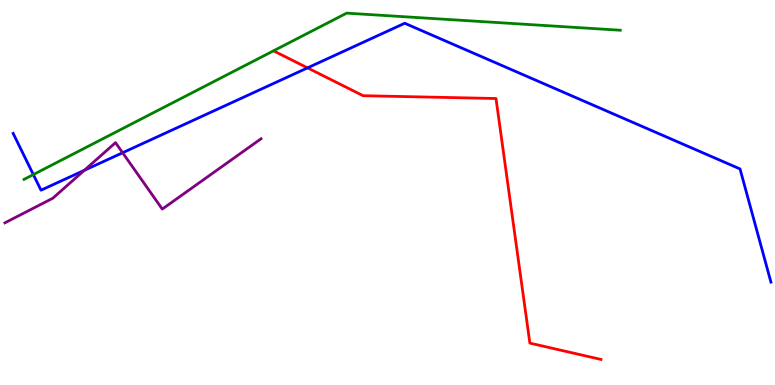[{'lines': ['blue', 'red'], 'intersections': [{'x': 3.97, 'y': 8.24}]}, {'lines': ['green', 'red'], 'intersections': []}, {'lines': ['purple', 'red'], 'intersections': []}, {'lines': ['blue', 'green'], 'intersections': [{'x': 0.43, 'y': 5.47}]}, {'lines': ['blue', 'purple'], 'intersections': [{'x': 1.09, 'y': 5.58}, {'x': 1.58, 'y': 6.03}]}, {'lines': ['green', 'purple'], 'intersections': []}]